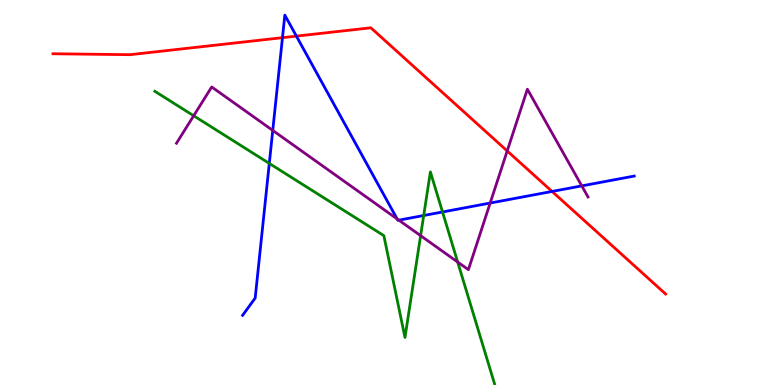[{'lines': ['blue', 'red'], 'intersections': [{'x': 3.64, 'y': 9.02}, {'x': 3.82, 'y': 9.06}, {'x': 7.12, 'y': 5.03}]}, {'lines': ['green', 'red'], 'intersections': []}, {'lines': ['purple', 'red'], 'intersections': [{'x': 6.54, 'y': 6.08}]}, {'lines': ['blue', 'green'], 'intersections': [{'x': 3.47, 'y': 5.76}, {'x': 5.47, 'y': 4.4}, {'x': 5.71, 'y': 4.49}]}, {'lines': ['blue', 'purple'], 'intersections': [{'x': 3.52, 'y': 6.61}, {'x': 5.12, 'y': 4.31}, {'x': 5.15, 'y': 4.28}, {'x': 6.32, 'y': 4.73}, {'x': 7.51, 'y': 5.17}]}, {'lines': ['green', 'purple'], 'intersections': [{'x': 2.5, 'y': 6.99}, {'x': 5.43, 'y': 3.88}, {'x': 5.91, 'y': 3.19}]}]